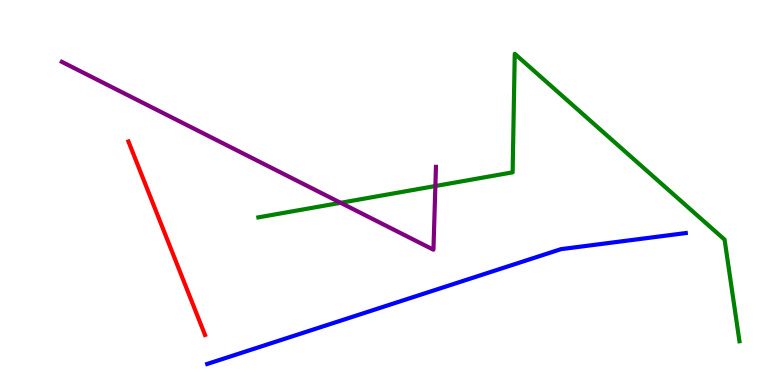[{'lines': ['blue', 'red'], 'intersections': []}, {'lines': ['green', 'red'], 'intersections': []}, {'lines': ['purple', 'red'], 'intersections': []}, {'lines': ['blue', 'green'], 'intersections': []}, {'lines': ['blue', 'purple'], 'intersections': []}, {'lines': ['green', 'purple'], 'intersections': [{'x': 4.4, 'y': 4.73}, {'x': 5.62, 'y': 5.17}]}]